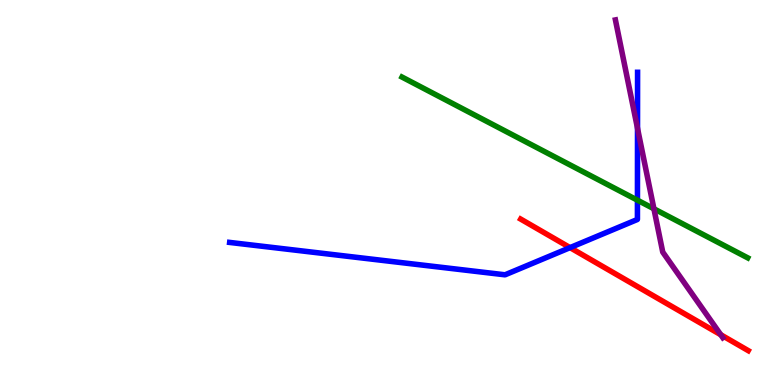[{'lines': ['blue', 'red'], 'intersections': [{'x': 7.36, 'y': 3.57}]}, {'lines': ['green', 'red'], 'intersections': []}, {'lines': ['purple', 'red'], 'intersections': [{'x': 9.3, 'y': 1.31}]}, {'lines': ['blue', 'green'], 'intersections': [{'x': 8.23, 'y': 4.8}]}, {'lines': ['blue', 'purple'], 'intersections': [{'x': 8.23, 'y': 6.67}]}, {'lines': ['green', 'purple'], 'intersections': [{'x': 8.44, 'y': 4.58}]}]